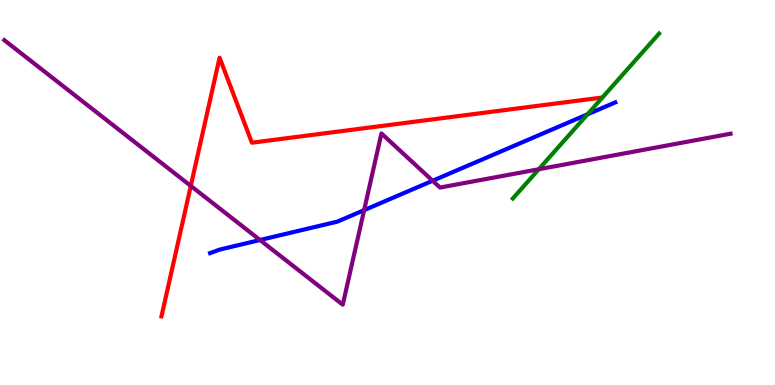[{'lines': ['blue', 'red'], 'intersections': []}, {'lines': ['green', 'red'], 'intersections': []}, {'lines': ['purple', 'red'], 'intersections': [{'x': 2.46, 'y': 5.17}]}, {'lines': ['blue', 'green'], 'intersections': [{'x': 7.58, 'y': 7.03}]}, {'lines': ['blue', 'purple'], 'intersections': [{'x': 3.35, 'y': 3.77}, {'x': 4.7, 'y': 4.54}, {'x': 5.58, 'y': 5.31}]}, {'lines': ['green', 'purple'], 'intersections': [{'x': 6.95, 'y': 5.6}]}]